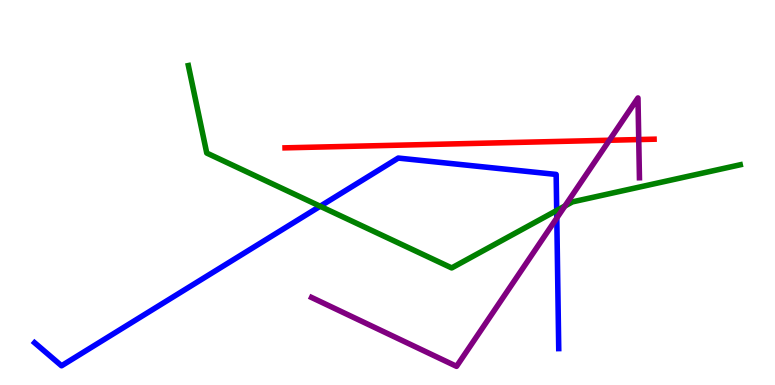[{'lines': ['blue', 'red'], 'intersections': []}, {'lines': ['green', 'red'], 'intersections': []}, {'lines': ['purple', 'red'], 'intersections': [{'x': 7.86, 'y': 6.36}, {'x': 8.24, 'y': 6.38}]}, {'lines': ['blue', 'green'], 'intersections': [{'x': 4.13, 'y': 4.64}, {'x': 7.18, 'y': 4.53}]}, {'lines': ['blue', 'purple'], 'intersections': [{'x': 7.18, 'y': 4.34}]}, {'lines': ['green', 'purple'], 'intersections': [{'x': 7.29, 'y': 4.65}]}]